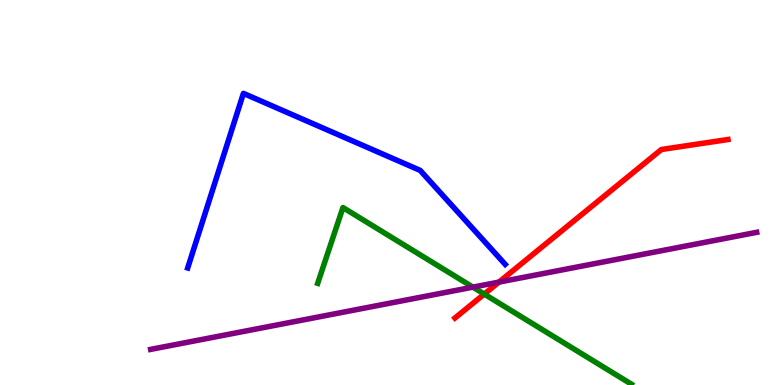[{'lines': ['blue', 'red'], 'intersections': []}, {'lines': ['green', 'red'], 'intersections': [{'x': 6.25, 'y': 2.36}]}, {'lines': ['purple', 'red'], 'intersections': [{'x': 6.44, 'y': 2.67}]}, {'lines': ['blue', 'green'], 'intersections': []}, {'lines': ['blue', 'purple'], 'intersections': []}, {'lines': ['green', 'purple'], 'intersections': [{'x': 6.1, 'y': 2.54}]}]